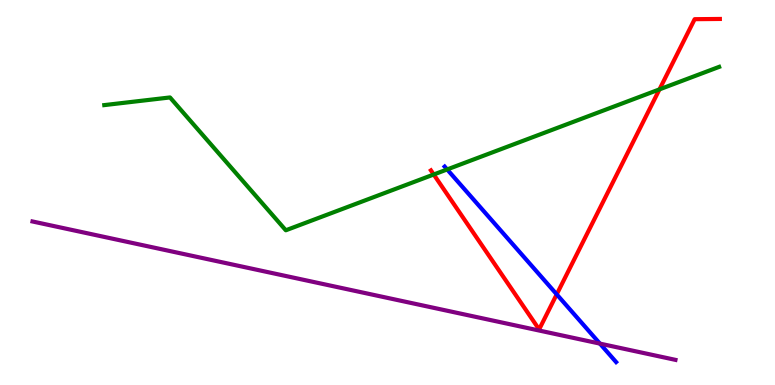[{'lines': ['blue', 'red'], 'intersections': [{'x': 7.18, 'y': 2.35}]}, {'lines': ['green', 'red'], 'intersections': [{'x': 5.6, 'y': 5.47}, {'x': 8.51, 'y': 7.68}]}, {'lines': ['purple', 'red'], 'intersections': []}, {'lines': ['blue', 'green'], 'intersections': [{'x': 5.77, 'y': 5.6}]}, {'lines': ['blue', 'purple'], 'intersections': [{'x': 7.74, 'y': 1.08}]}, {'lines': ['green', 'purple'], 'intersections': []}]